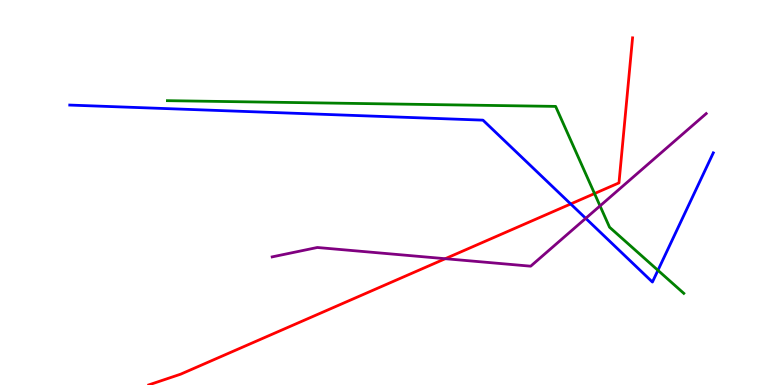[{'lines': ['blue', 'red'], 'intersections': [{'x': 7.36, 'y': 4.7}]}, {'lines': ['green', 'red'], 'intersections': [{'x': 7.67, 'y': 4.97}]}, {'lines': ['purple', 'red'], 'intersections': [{'x': 5.75, 'y': 3.28}]}, {'lines': ['blue', 'green'], 'intersections': [{'x': 8.49, 'y': 2.98}]}, {'lines': ['blue', 'purple'], 'intersections': [{'x': 7.56, 'y': 4.33}]}, {'lines': ['green', 'purple'], 'intersections': [{'x': 7.74, 'y': 4.65}]}]